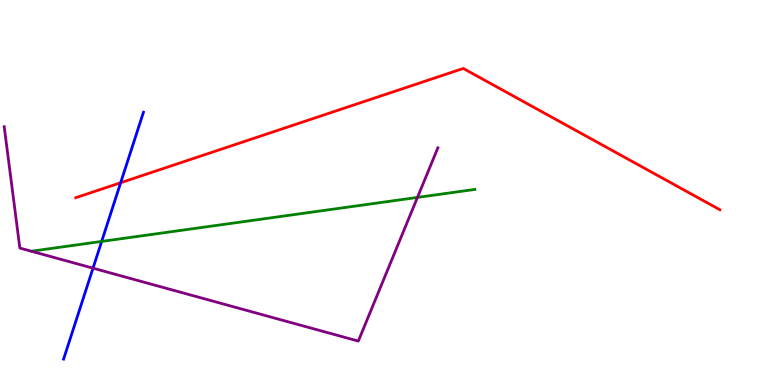[{'lines': ['blue', 'red'], 'intersections': [{'x': 1.56, 'y': 5.25}]}, {'lines': ['green', 'red'], 'intersections': []}, {'lines': ['purple', 'red'], 'intersections': []}, {'lines': ['blue', 'green'], 'intersections': [{'x': 1.31, 'y': 3.73}]}, {'lines': ['blue', 'purple'], 'intersections': [{'x': 1.2, 'y': 3.03}]}, {'lines': ['green', 'purple'], 'intersections': [{'x': 5.39, 'y': 4.87}]}]